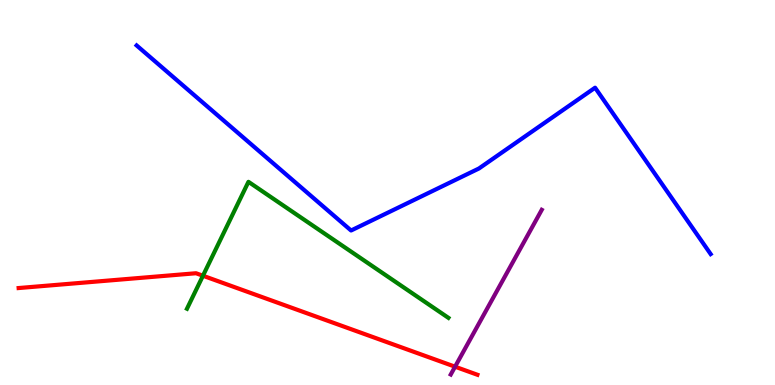[{'lines': ['blue', 'red'], 'intersections': []}, {'lines': ['green', 'red'], 'intersections': [{'x': 2.62, 'y': 2.84}]}, {'lines': ['purple', 'red'], 'intersections': [{'x': 5.87, 'y': 0.475}]}, {'lines': ['blue', 'green'], 'intersections': []}, {'lines': ['blue', 'purple'], 'intersections': []}, {'lines': ['green', 'purple'], 'intersections': []}]